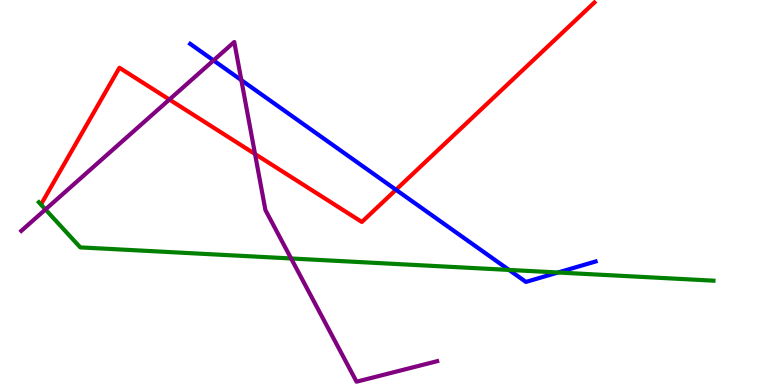[{'lines': ['blue', 'red'], 'intersections': [{'x': 5.11, 'y': 5.07}]}, {'lines': ['green', 'red'], 'intersections': []}, {'lines': ['purple', 'red'], 'intersections': [{'x': 2.19, 'y': 7.41}, {'x': 3.29, 'y': 6.0}]}, {'lines': ['blue', 'green'], 'intersections': [{'x': 6.57, 'y': 2.99}, {'x': 7.2, 'y': 2.92}]}, {'lines': ['blue', 'purple'], 'intersections': [{'x': 2.76, 'y': 8.43}, {'x': 3.11, 'y': 7.92}]}, {'lines': ['green', 'purple'], 'intersections': [{'x': 0.587, 'y': 4.56}, {'x': 3.76, 'y': 3.29}]}]